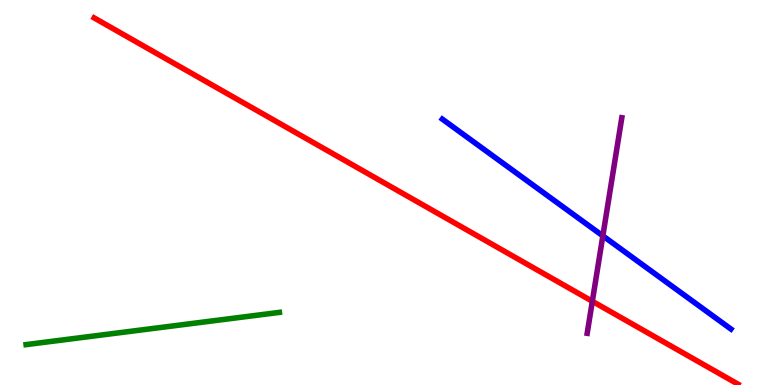[{'lines': ['blue', 'red'], 'intersections': []}, {'lines': ['green', 'red'], 'intersections': []}, {'lines': ['purple', 'red'], 'intersections': [{'x': 7.64, 'y': 2.17}]}, {'lines': ['blue', 'green'], 'intersections': []}, {'lines': ['blue', 'purple'], 'intersections': [{'x': 7.78, 'y': 3.87}]}, {'lines': ['green', 'purple'], 'intersections': []}]